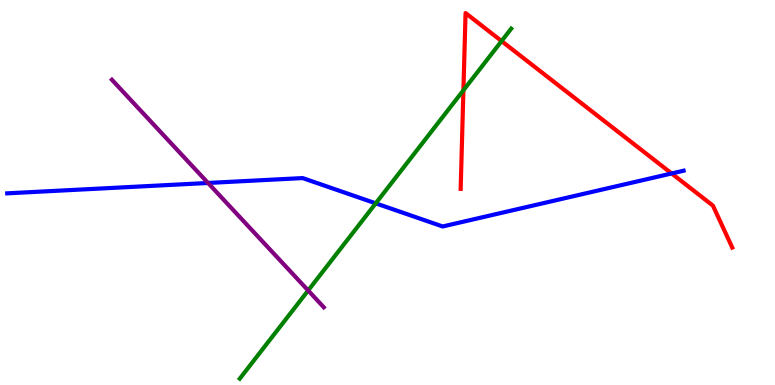[{'lines': ['blue', 'red'], 'intersections': [{'x': 8.67, 'y': 5.49}]}, {'lines': ['green', 'red'], 'intersections': [{'x': 5.98, 'y': 7.65}, {'x': 6.47, 'y': 8.93}]}, {'lines': ['purple', 'red'], 'intersections': []}, {'lines': ['blue', 'green'], 'intersections': [{'x': 4.85, 'y': 4.72}]}, {'lines': ['blue', 'purple'], 'intersections': [{'x': 2.68, 'y': 5.25}]}, {'lines': ['green', 'purple'], 'intersections': [{'x': 3.98, 'y': 2.45}]}]